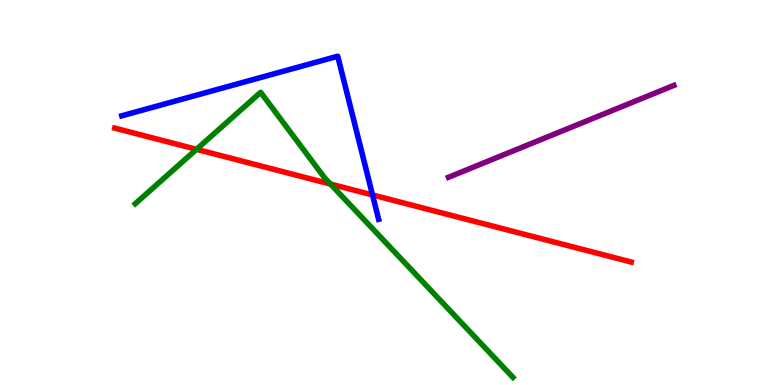[{'lines': ['blue', 'red'], 'intersections': [{'x': 4.81, 'y': 4.94}]}, {'lines': ['green', 'red'], 'intersections': [{'x': 2.54, 'y': 6.12}, {'x': 4.26, 'y': 5.22}]}, {'lines': ['purple', 'red'], 'intersections': []}, {'lines': ['blue', 'green'], 'intersections': []}, {'lines': ['blue', 'purple'], 'intersections': []}, {'lines': ['green', 'purple'], 'intersections': []}]